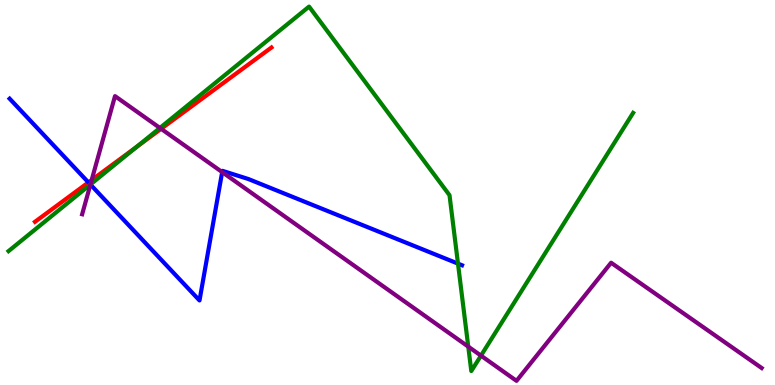[{'lines': ['blue', 'red'], 'intersections': [{'x': 1.14, 'y': 5.26}]}, {'lines': ['green', 'red'], 'intersections': [{'x': 1.77, 'y': 6.19}]}, {'lines': ['purple', 'red'], 'intersections': [{'x': 1.18, 'y': 5.32}, {'x': 2.08, 'y': 6.65}]}, {'lines': ['blue', 'green'], 'intersections': [{'x': 1.17, 'y': 5.21}, {'x': 5.91, 'y': 3.15}]}, {'lines': ['blue', 'purple'], 'intersections': [{'x': 1.17, 'y': 5.21}, {'x': 2.87, 'y': 5.53}]}, {'lines': ['green', 'purple'], 'intersections': [{'x': 1.17, 'y': 5.21}, {'x': 2.06, 'y': 6.68}, {'x': 6.04, 'y': 0.997}, {'x': 6.21, 'y': 0.763}]}]